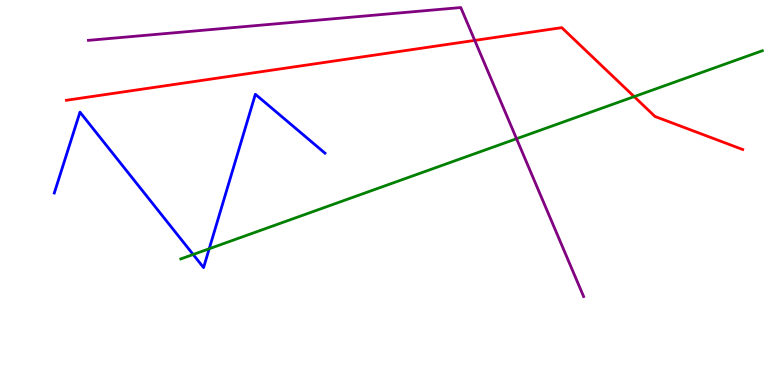[{'lines': ['blue', 'red'], 'intersections': []}, {'lines': ['green', 'red'], 'intersections': [{'x': 8.18, 'y': 7.49}]}, {'lines': ['purple', 'red'], 'intersections': [{'x': 6.13, 'y': 8.95}]}, {'lines': ['blue', 'green'], 'intersections': [{'x': 2.49, 'y': 3.39}, {'x': 2.7, 'y': 3.54}]}, {'lines': ['blue', 'purple'], 'intersections': []}, {'lines': ['green', 'purple'], 'intersections': [{'x': 6.67, 'y': 6.4}]}]